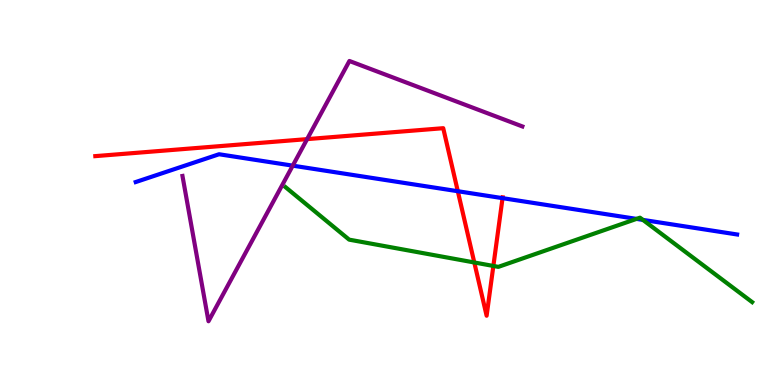[{'lines': ['blue', 'red'], 'intersections': [{'x': 5.91, 'y': 5.03}, {'x': 6.48, 'y': 4.85}]}, {'lines': ['green', 'red'], 'intersections': [{'x': 6.12, 'y': 3.18}, {'x': 6.37, 'y': 3.09}]}, {'lines': ['purple', 'red'], 'intersections': [{'x': 3.96, 'y': 6.39}]}, {'lines': ['blue', 'green'], 'intersections': [{'x': 8.21, 'y': 4.31}, {'x': 8.3, 'y': 4.29}]}, {'lines': ['blue', 'purple'], 'intersections': [{'x': 3.78, 'y': 5.7}]}, {'lines': ['green', 'purple'], 'intersections': []}]